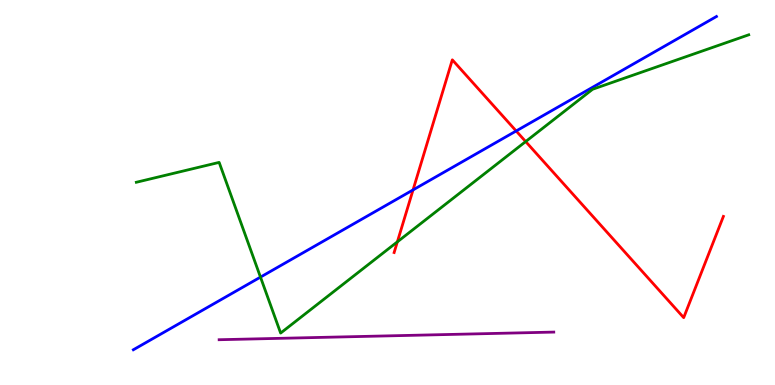[{'lines': ['blue', 'red'], 'intersections': [{'x': 5.33, 'y': 5.07}, {'x': 6.66, 'y': 6.6}]}, {'lines': ['green', 'red'], 'intersections': [{'x': 5.13, 'y': 3.72}, {'x': 6.78, 'y': 6.32}]}, {'lines': ['purple', 'red'], 'intersections': []}, {'lines': ['blue', 'green'], 'intersections': [{'x': 3.36, 'y': 2.8}]}, {'lines': ['blue', 'purple'], 'intersections': []}, {'lines': ['green', 'purple'], 'intersections': []}]